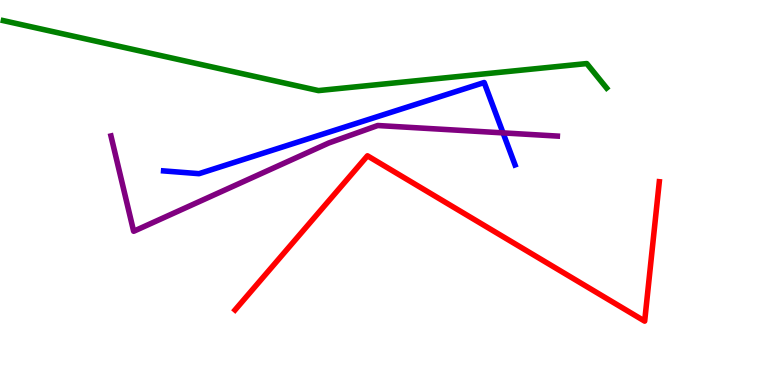[{'lines': ['blue', 'red'], 'intersections': []}, {'lines': ['green', 'red'], 'intersections': []}, {'lines': ['purple', 'red'], 'intersections': []}, {'lines': ['blue', 'green'], 'intersections': []}, {'lines': ['blue', 'purple'], 'intersections': [{'x': 6.49, 'y': 6.55}]}, {'lines': ['green', 'purple'], 'intersections': []}]